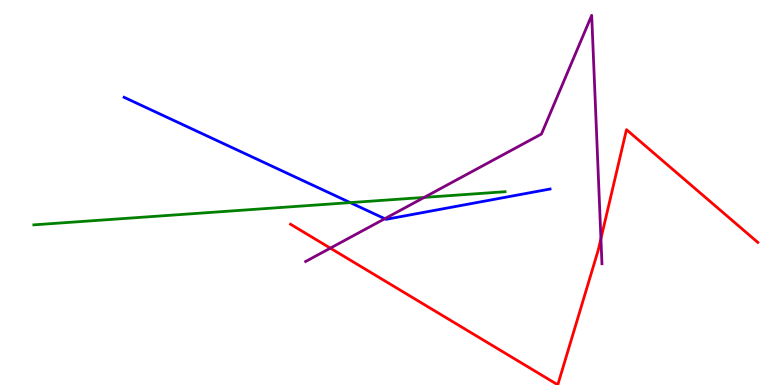[{'lines': ['blue', 'red'], 'intersections': []}, {'lines': ['green', 'red'], 'intersections': []}, {'lines': ['purple', 'red'], 'intersections': [{'x': 4.26, 'y': 3.55}, {'x': 7.75, 'y': 3.8}]}, {'lines': ['blue', 'green'], 'intersections': [{'x': 4.52, 'y': 4.74}]}, {'lines': ['blue', 'purple'], 'intersections': [{'x': 4.97, 'y': 4.32}]}, {'lines': ['green', 'purple'], 'intersections': [{'x': 5.47, 'y': 4.87}]}]